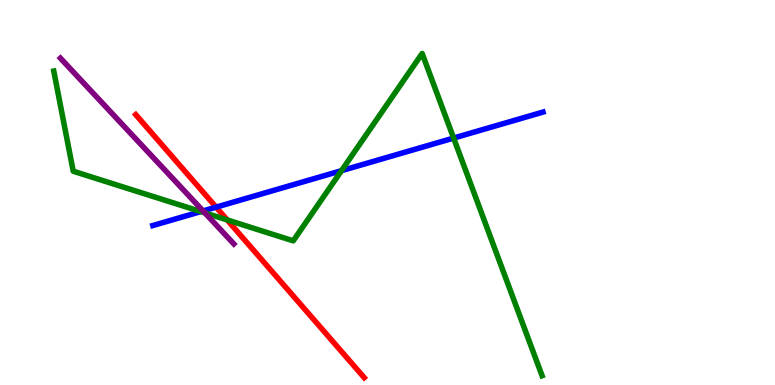[{'lines': ['blue', 'red'], 'intersections': [{'x': 2.79, 'y': 4.62}]}, {'lines': ['green', 'red'], 'intersections': [{'x': 2.93, 'y': 4.29}]}, {'lines': ['purple', 'red'], 'intersections': []}, {'lines': ['blue', 'green'], 'intersections': [{'x': 2.59, 'y': 4.5}, {'x': 4.41, 'y': 5.57}, {'x': 5.85, 'y': 6.41}]}, {'lines': ['blue', 'purple'], 'intersections': [{'x': 2.62, 'y': 4.52}]}, {'lines': ['green', 'purple'], 'intersections': [{'x': 2.64, 'y': 4.47}]}]